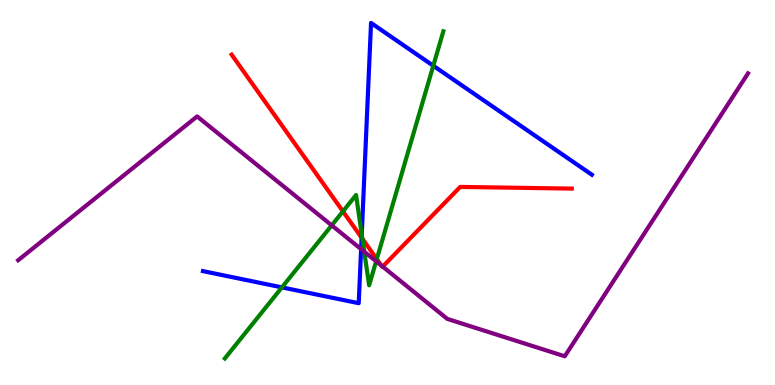[{'lines': ['blue', 'red'], 'intersections': [{'x': 4.67, 'y': 3.83}]}, {'lines': ['green', 'red'], 'intersections': [{'x': 4.43, 'y': 4.51}, {'x': 4.68, 'y': 3.8}, {'x': 4.86, 'y': 3.27}]}, {'lines': ['purple', 'red'], 'intersections': [{'x': 4.92, 'y': 3.1}, {'x': 4.94, 'y': 3.08}]}, {'lines': ['blue', 'green'], 'intersections': [{'x': 3.64, 'y': 2.54}, {'x': 4.67, 'y': 3.91}, {'x': 5.59, 'y': 8.29}]}, {'lines': ['blue', 'purple'], 'intersections': [{'x': 4.66, 'y': 3.53}]}, {'lines': ['green', 'purple'], 'intersections': [{'x': 4.28, 'y': 4.15}, {'x': 4.7, 'y': 3.46}, {'x': 4.85, 'y': 3.21}]}]